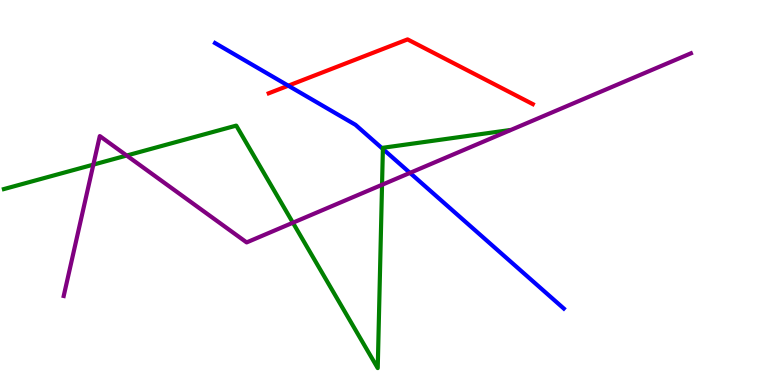[{'lines': ['blue', 'red'], 'intersections': [{'x': 3.72, 'y': 7.77}]}, {'lines': ['green', 'red'], 'intersections': []}, {'lines': ['purple', 'red'], 'intersections': []}, {'lines': ['blue', 'green'], 'intersections': [{'x': 4.94, 'y': 6.13}]}, {'lines': ['blue', 'purple'], 'intersections': [{'x': 5.29, 'y': 5.51}]}, {'lines': ['green', 'purple'], 'intersections': [{'x': 1.2, 'y': 5.72}, {'x': 1.63, 'y': 5.96}, {'x': 3.78, 'y': 4.22}, {'x': 4.93, 'y': 5.2}]}]